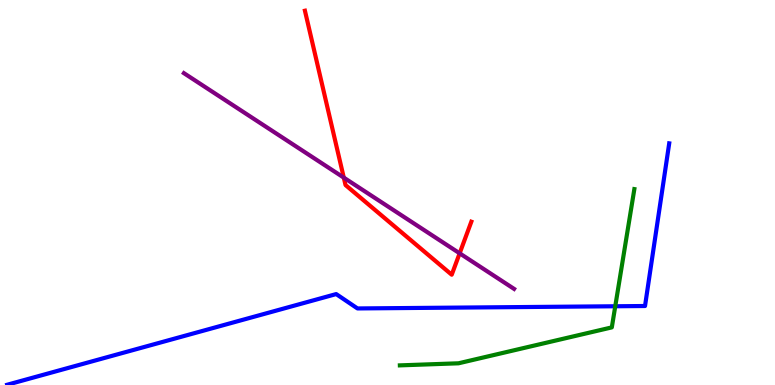[{'lines': ['blue', 'red'], 'intersections': []}, {'lines': ['green', 'red'], 'intersections': []}, {'lines': ['purple', 'red'], 'intersections': [{'x': 4.44, 'y': 5.39}, {'x': 5.93, 'y': 3.42}]}, {'lines': ['blue', 'green'], 'intersections': [{'x': 7.94, 'y': 2.05}]}, {'lines': ['blue', 'purple'], 'intersections': []}, {'lines': ['green', 'purple'], 'intersections': []}]